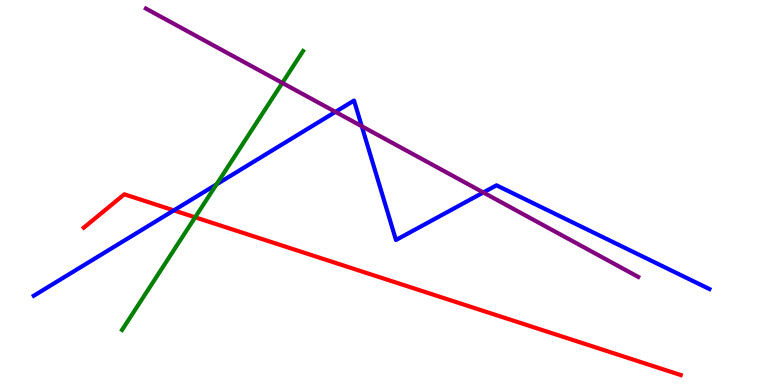[{'lines': ['blue', 'red'], 'intersections': [{'x': 2.24, 'y': 4.54}]}, {'lines': ['green', 'red'], 'intersections': [{'x': 2.52, 'y': 4.36}]}, {'lines': ['purple', 'red'], 'intersections': []}, {'lines': ['blue', 'green'], 'intersections': [{'x': 2.79, 'y': 5.21}]}, {'lines': ['blue', 'purple'], 'intersections': [{'x': 4.33, 'y': 7.09}, {'x': 4.67, 'y': 6.72}, {'x': 6.24, 'y': 5.0}]}, {'lines': ['green', 'purple'], 'intersections': [{'x': 3.64, 'y': 7.85}]}]